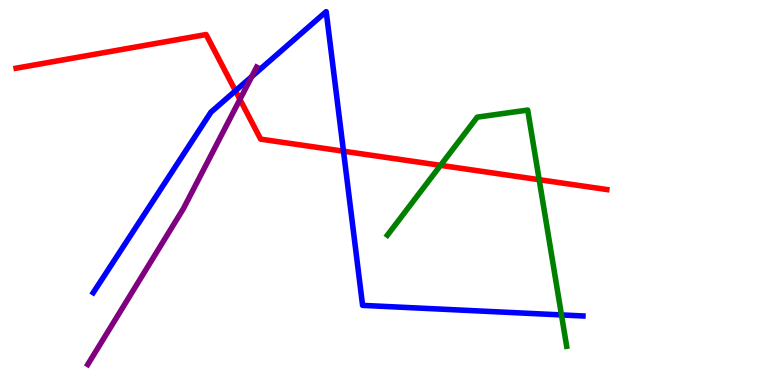[{'lines': ['blue', 'red'], 'intersections': [{'x': 3.04, 'y': 7.64}, {'x': 4.43, 'y': 6.07}]}, {'lines': ['green', 'red'], 'intersections': [{'x': 5.68, 'y': 5.71}, {'x': 6.96, 'y': 5.33}]}, {'lines': ['purple', 'red'], 'intersections': [{'x': 3.1, 'y': 7.42}]}, {'lines': ['blue', 'green'], 'intersections': [{'x': 7.24, 'y': 1.82}]}, {'lines': ['blue', 'purple'], 'intersections': [{'x': 3.25, 'y': 8.01}]}, {'lines': ['green', 'purple'], 'intersections': []}]